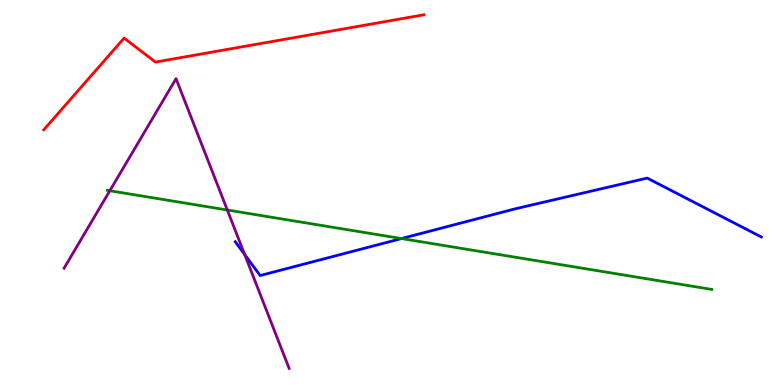[{'lines': ['blue', 'red'], 'intersections': []}, {'lines': ['green', 'red'], 'intersections': []}, {'lines': ['purple', 'red'], 'intersections': []}, {'lines': ['blue', 'green'], 'intersections': [{'x': 5.18, 'y': 3.8}]}, {'lines': ['blue', 'purple'], 'intersections': [{'x': 3.16, 'y': 3.39}]}, {'lines': ['green', 'purple'], 'intersections': [{'x': 1.42, 'y': 5.05}, {'x': 2.93, 'y': 4.55}]}]